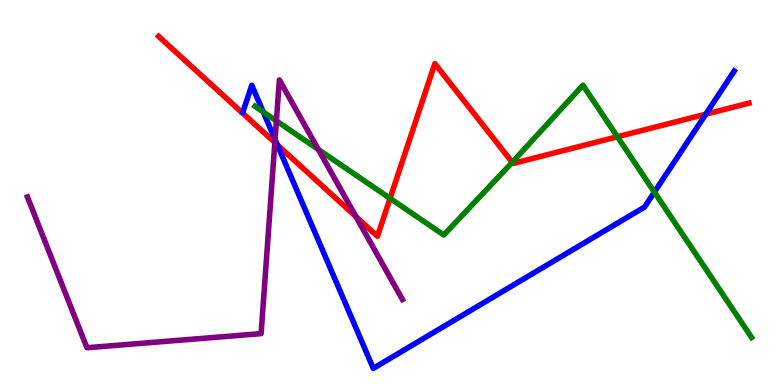[{'lines': ['blue', 'red'], 'intersections': [{'x': 3.58, 'y': 6.24}, {'x': 9.11, 'y': 7.03}]}, {'lines': ['green', 'red'], 'intersections': [{'x': 5.03, 'y': 4.85}, {'x': 6.61, 'y': 5.78}, {'x': 7.97, 'y': 6.45}]}, {'lines': ['purple', 'red'], 'intersections': [{'x': 3.55, 'y': 6.3}, {'x': 4.59, 'y': 4.37}]}, {'lines': ['blue', 'green'], 'intersections': [{'x': 3.4, 'y': 7.09}, {'x': 8.44, 'y': 5.01}]}, {'lines': ['blue', 'purple'], 'intersections': [{'x': 3.55, 'y': 6.38}]}, {'lines': ['green', 'purple'], 'intersections': [{'x': 3.57, 'y': 6.86}, {'x': 4.11, 'y': 6.12}]}]